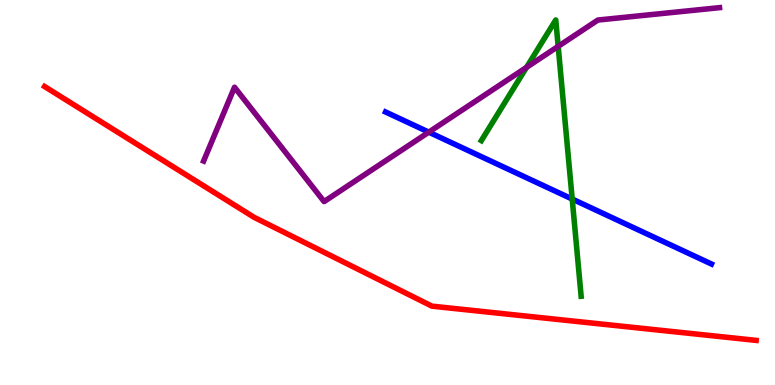[{'lines': ['blue', 'red'], 'intersections': []}, {'lines': ['green', 'red'], 'intersections': []}, {'lines': ['purple', 'red'], 'intersections': []}, {'lines': ['blue', 'green'], 'intersections': [{'x': 7.38, 'y': 4.83}]}, {'lines': ['blue', 'purple'], 'intersections': [{'x': 5.53, 'y': 6.57}]}, {'lines': ['green', 'purple'], 'intersections': [{'x': 6.79, 'y': 8.25}, {'x': 7.2, 'y': 8.8}]}]